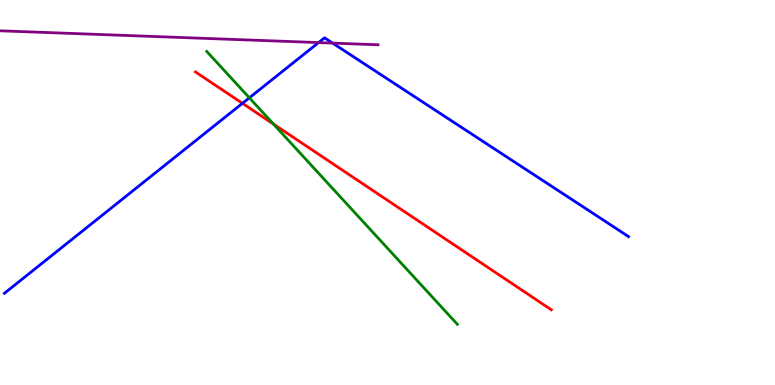[{'lines': ['blue', 'red'], 'intersections': [{'x': 3.13, 'y': 7.32}]}, {'lines': ['green', 'red'], 'intersections': [{'x': 3.53, 'y': 6.78}]}, {'lines': ['purple', 'red'], 'intersections': []}, {'lines': ['blue', 'green'], 'intersections': [{'x': 3.22, 'y': 7.46}]}, {'lines': ['blue', 'purple'], 'intersections': [{'x': 4.11, 'y': 8.89}, {'x': 4.29, 'y': 8.88}]}, {'lines': ['green', 'purple'], 'intersections': []}]